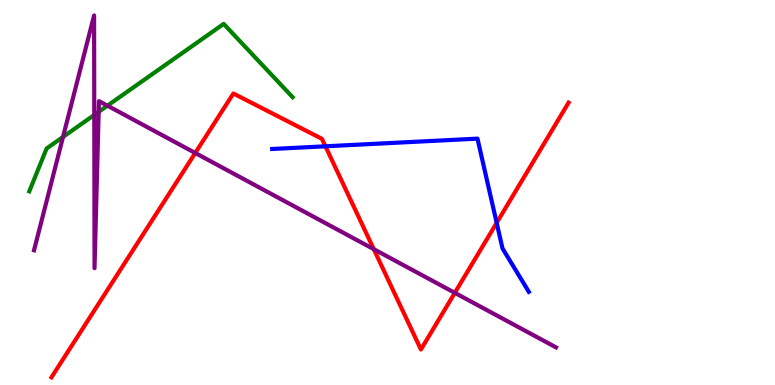[{'lines': ['blue', 'red'], 'intersections': [{'x': 4.2, 'y': 6.2}, {'x': 6.41, 'y': 4.21}]}, {'lines': ['green', 'red'], 'intersections': []}, {'lines': ['purple', 'red'], 'intersections': [{'x': 2.52, 'y': 6.03}, {'x': 4.82, 'y': 3.53}, {'x': 5.87, 'y': 2.39}]}, {'lines': ['blue', 'green'], 'intersections': []}, {'lines': ['blue', 'purple'], 'intersections': []}, {'lines': ['green', 'purple'], 'intersections': [{'x': 0.813, 'y': 6.44}, {'x': 1.22, 'y': 7.01}, {'x': 1.27, 'y': 7.09}, {'x': 1.39, 'y': 7.26}]}]